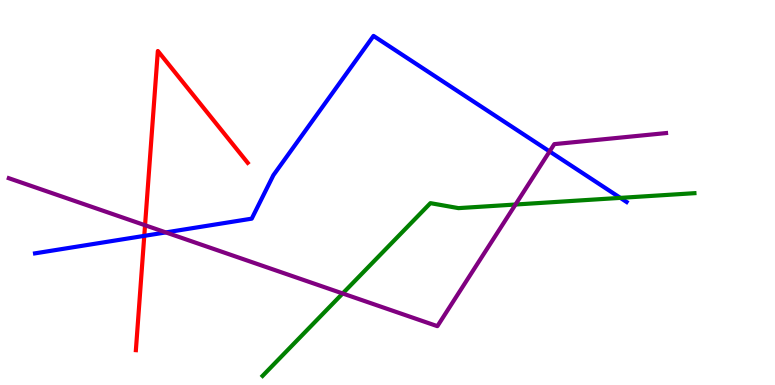[{'lines': ['blue', 'red'], 'intersections': [{'x': 1.86, 'y': 3.87}]}, {'lines': ['green', 'red'], 'intersections': []}, {'lines': ['purple', 'red'], 'intersections': [{'x': 1.87, 'y': 4.15}]}, {'lines': ['blue', 'green'], 'intersections': [{'x': 8.0, 'y': 4.86}]}, {'lines': ['blue', 'purple'], 'intersections': [{'x': 2.14, 'y': 3.96}, {'x': 7.09, 'y': 6.07}]}, {'lines': ['green', 'purple'], 'intersections': [{'x': 4.42, 'y': 2.38}, {'x': 6.65, 'y': 4.69}]}]